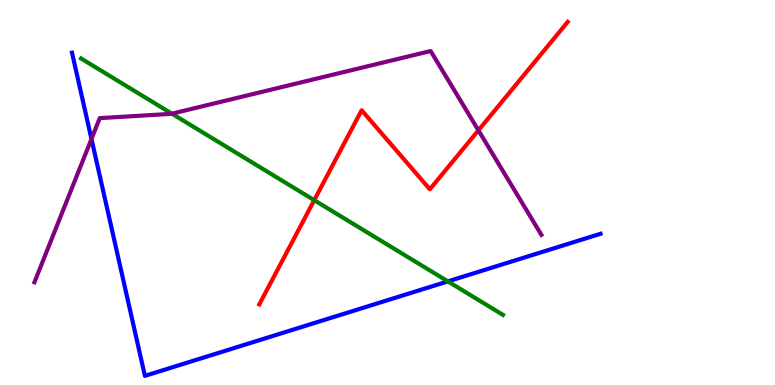[{'lines': ['blue', 'red'], 'intersections': []}, {'lines': ['green', 'red'], 'intersections': [{'x': 4.05, 'y': 4.8}]}, {'lines': ['purple', 'red'], 'intersections': [{'x': 6.17, 'y': 6.62}]}, {'lines': ['blue', 'green'], 'intersections': [{'x': 5.78, 'y': 2.69}]}, {'lines': ['blue', 'purple'], 'intersections': [{'x': 1.18, 'y': 6.39}]}, {'lines': ['green', 'purple'], 'intersections': [{'x': 2.22, 'y': 7.05}]}]